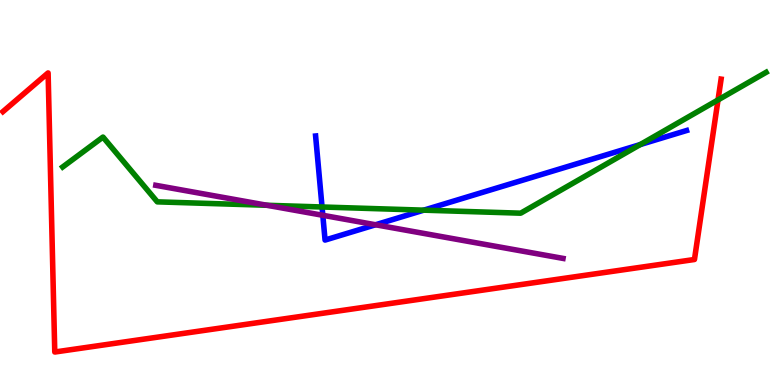[{'lines': ['blue', 'red'], 'intersections': []}, {'lines': ['green', 'red'], 'intersections': [{'x': 9.26, 'y': 7.4}]}, {'lines': ['purple', 'red'], 'intersections': []}, {'lines': ['blue', 'green'], 'intersections': [{'x': 4.16, 'y': 4.62}, {'x': 5.47, 'y': 4.54}, {'x': 8.26, 'y': 6.25}]}, {'lines': ['blue', 'purple'], 'intersections': [{'x': 4.17, 'y': 4.41}, {'x': 4.85, 'y': 4.16}]}, {'lines': ['green', 'purple'], 'intersections': [{'x': 3.45, 'y': 4.67}]}]